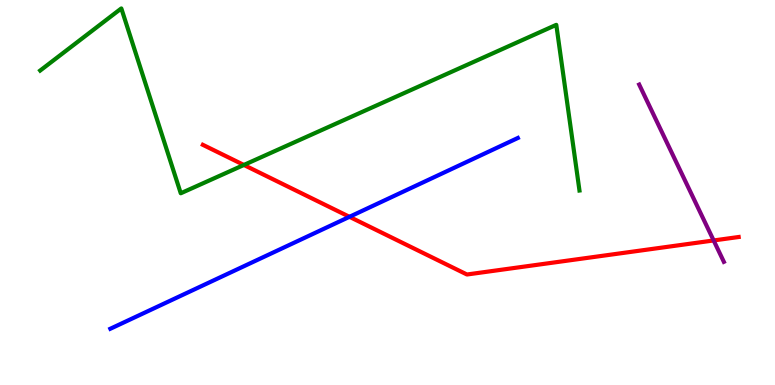[{'lines': ['blue', 'red'], 'intersections': [{'x': 4.51, 'y': 4.37}]}, {'lines': ['green', 'red'], 'intersections': [{'x': 3.15, 'y': 5.72}]}, {'lines': ['purple', 'red'], 'intersections': [{'x': 9.21, 'y': 3.75}]}, {'lines': ['blue', 'green'], 'intersections': []}, {'lines': ['blue', 'purple'], 'intersections': []}, {'lines': ['green', 'purple'], 'intersections': []}]